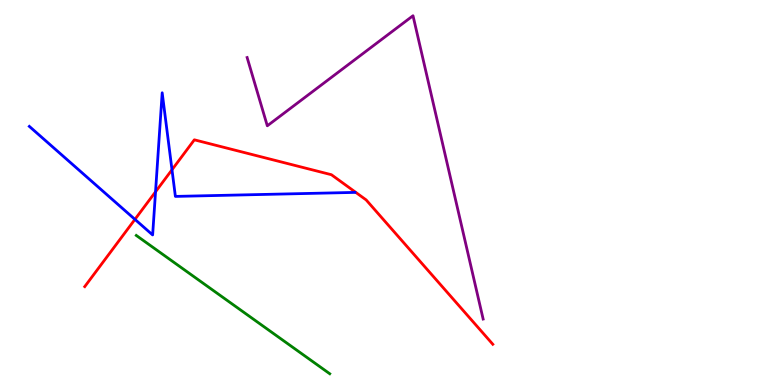[{'lines': ['blue', 'red'], 'intersections': [{'x': 1.74, 'y': 4.3}, {'x': 2.01, 'y': 5.02}, {'x': 2.22, 'y': 5.59}]}, {'lines': ['green', 'red'], 'intersections': []}, {'lines': ['purple', 'red'], 'intersections': []}, {'lines': ['blue', 'green'], 'intersections': []}, {'lines': ['blue', 'purple'], 'intersections': []}, {'lines': ['green', 'purple'], 'intersections': []}]